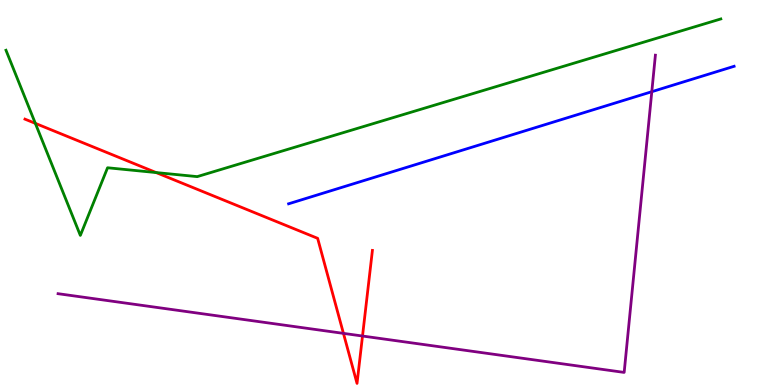[{'lines': ['blue', 'red'], 'intersections': []}, {'lines': ['green', 'red'], 'intersections': [{'x': 0.456, 'y': 6.8}, {'x': 2.01, 'y': 5.52}]}, {'lines': ['purple', 'red'], 'intersections': [{'x': 4.43, 'y': 1.34}, {'x': 4.68, 'y': 1.27}]}, {'lines': ['blue', 'green'], 'intersections': []}, {'lines': ['blue', 'purple'], 'intersections': [{'x': 8.41, 'y': 7.62}]}, {'lines': ['green', 'purple'], 'intersections': []}]